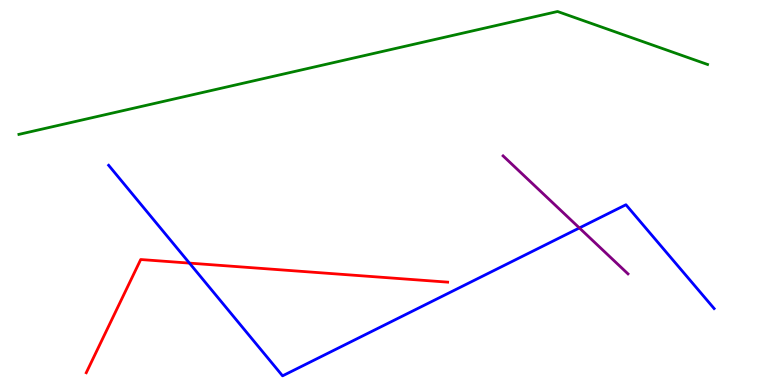[{'lines': ['blue', 'red'], 'intersections': [{'x': 2.44, 'y': 3.17}]}, {'lines': ['green', 'red'], 'intersections': []}, {'lines': ['purple', 'red'], 'intersections': []}, {'lines': ['blue', 'green'], 'intersections': []}, {'lines': ['blue', 'purple'], 'intersections': [{'x': 7.48, 'y': 4.08}]}, {'lines': ['green', 'purple'], 'intersections': []}]